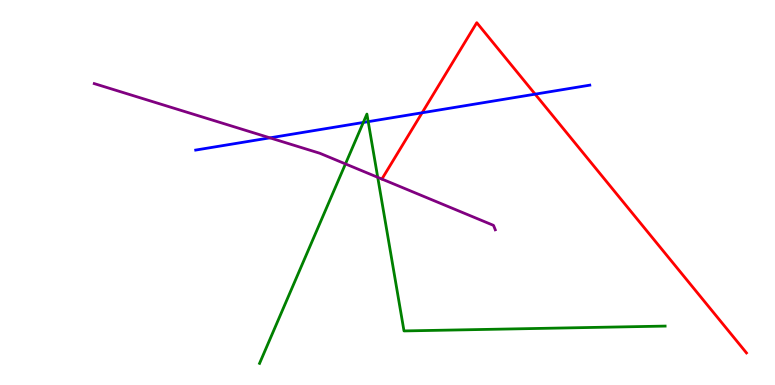[{'lines': ['blue', 'red'], 'intersections': [{'x': 5.45, 'y': 7.07}, {'x': 6.9, 'y': 7.55}]}, {'lines': ['green', 'red'], 'intersections': []}, {'lines': ['purple', 'red'], 'intersections': []}, {'lines': ['blue', 'green'], 'intersections': [{'x': 4.69, 'y': 6.82}, {'x': 4.75, 'y': 6.84}]}, {'lines': ['blue', 'purple'], 'intersections': [{'x': 3.48, 'y': 6.42}]}, {'lines': ['green', 'purple'], 'intersections': [{'x': 4.46, 'y': 5.74}, {'x': 4.87, 'y': 5.39}]}]